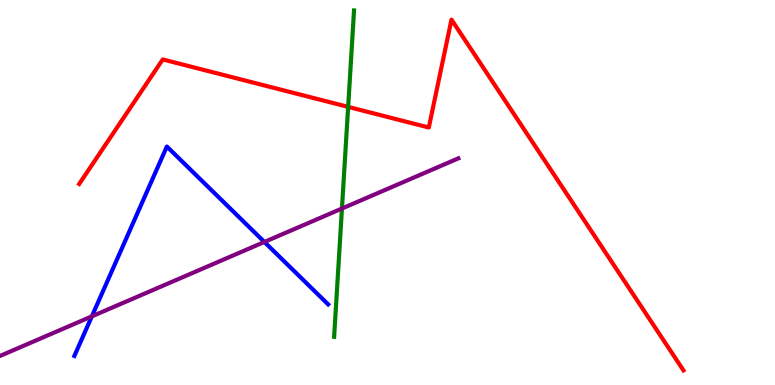[{'lines': ['blue', 'red'], 'intersections': []}, {'lines': ['green', 'red'], 'intersections': [{'x': 4.49, 'y': 7.22}]}, {'lines': ['purple', 'red'], 'intersections': []}, {'lines': ['blue', 'green'], 'intersections': []}, {'lines': ['blue', 'purple'], 'intersections': [{'x': 1.19, 'y': 1.78}, {'x': 3.41, 'y': 3.72}]}, {'lines': ['green', 'purple'], 'intersections': [{'x': 4.41, 'y': 4.58}]}]